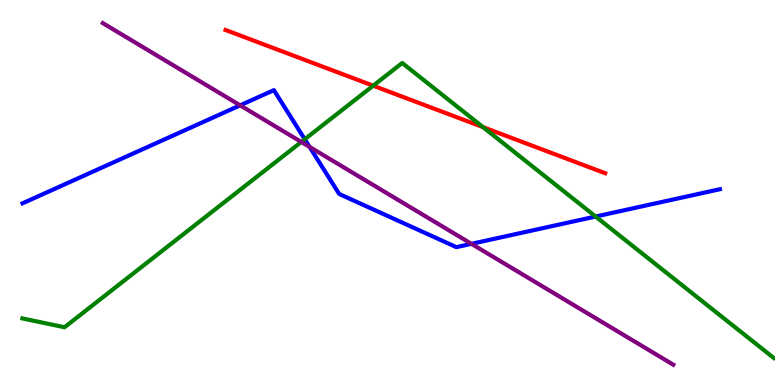[{'lines': ['blue', 'red'], 'intersections': []}, {'lines': ['green', 'red'], 'intersections': [{'x': 4.82, 'y': 7.77}, {'x': 6.23, 'y': 6.7}]}, {'lines': ['purple', 'red'], 'intersections': []}, {'lines': ['blue', 'green'], 'intersections': [{'x': 3.93, 'y': 6.38}, {'x': 7.69, 'y': 4.38}]}, {'lines': ['blue', 'purple'], 'intersections': [{'x': 3.1, 'y': 7.26}, {'x': 3.99, 'y': 6.18}, {'x': 6.08, 'y': 3.67}]}, {'lines': ['green', 'purple'], 'intersections': [{'x': 3.89, 'y': 6.31}]}]